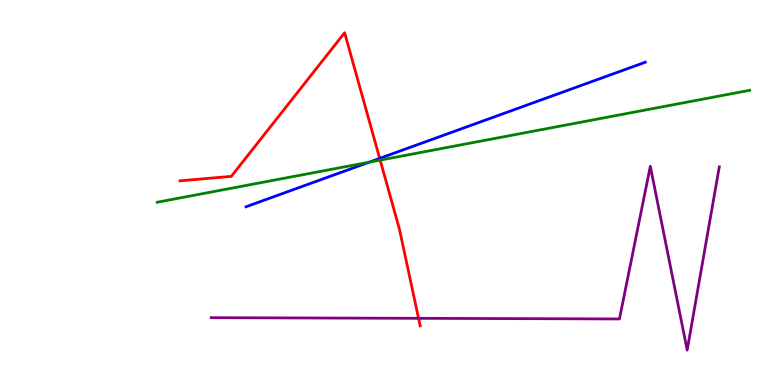[{'lines': ['blue', 'red'], 'intersections': [{'x': 4.9, 'y': 5.89}]}, {'lines': ['green', 'red'], 'intersections': [{'x': 4.91, 'y': 5.84}]}, {'lines': ['purple', 'red'], 'intersections': [{'x': 5.4, 'y': 1.73}]}, {'lines': ['blue', 'green'], 'intersections': [{'x': 4.76, 'y': 5.79}]}, {'lines': ['blue', 'purple'], 'intersections': []}, {'lines': ['green', 'purple'], 'intersections': []}]